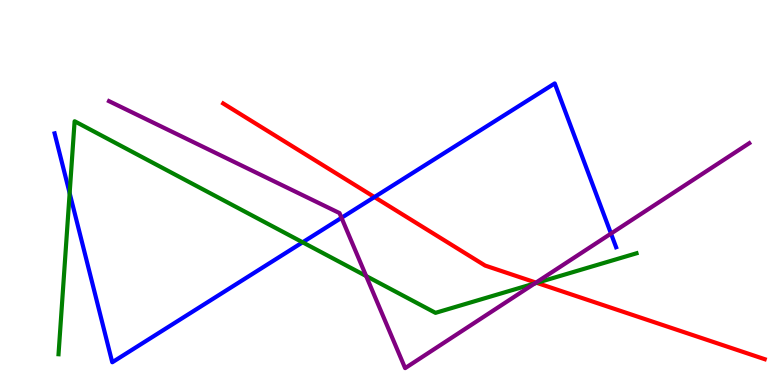[{'lines': ['blue', 'red'], 'intersections': [{'x': 4.83, 'y': 4.88}]}, {'lines': ['green', 'red'], 'intersections': [{'x': 6.93, 'y': 2.65}]}, {'lines': ['purple', 'red'], 'intersections': [{'x': 6.92, 'y': 2.66}]}, {'lines': ['blue', 'green'], 'intersections': [{'x': 0.899, 'y': 4.98}, {'x': 3.9, 'y': 3.71}]}, {'lines': ['blue', 'purple'], 'intersections': [{'x': 4.41, 'y': 4.34}, {'x': 7.88, 'y': 3.93}]}, {'lines': ['green', 'purple'], 'intersections': [{'x': 4.72, 'y': 2.83}, {'x': 6.9, 'y': 2.64}]}]